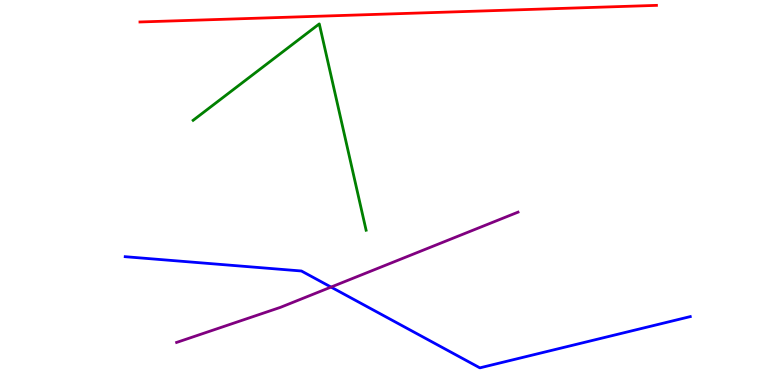[{'lines': ['blue', 'red'], 'intersections': []}, {'lines': ['green', 'red'], 'intersections': []}, {'lines': ['purple', 'red'], 'intersections': []}, {'lines': ['blue', 'green'], 'intersections': []}, {'lines': ['blue', 'purple'], 'intersections': [{'x': 4.27, 'y': 2.54}]}, {'lines': ['green', 'purple'], 'intersections': []}]